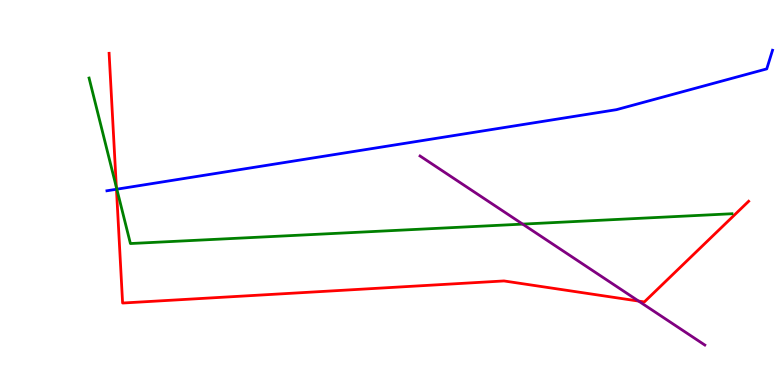[{'lines': ['blue', 'red'], 'intersections': [{'x': 1.5, 'y': 5.08}]}, {'lines': ['green', 'red'], 'intersections': [{'x': 1.5, 'y': 5.14}]}, {'lines': ['purple', 'red'], 'intersections': [{'x': 8.24, 'y': 2.18}]}, {'lines': ['blue', 'green'], 'intersections': [{'x': 1.51, 'y': 5.09}]}, {'lines': ['blue', 'purple'], 'intersections': []}, {'lines': ['green', 'purple'], 'intersections': [{'x': 6.74, 'y': 4.18}]}]